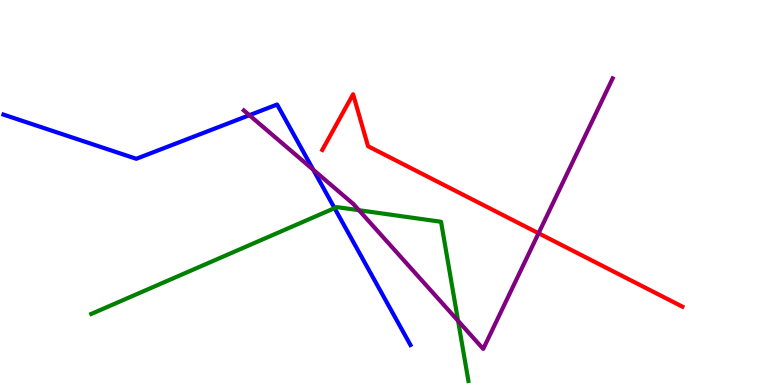[{'lines': ['blue', 'red'], 'intersections': []}, {'lines': ['green', 'red'], 'intersections': []}, {'lines': ['purple', 'red'], 'intersections': [{'x': 6.95, 'y': 3.94}]}, {'lines': ['blue', 'green'], 'intersections': [{'x': 4.32, 'y': 4.59}]}, {'lines': ['blue', 'purple'], 'intersections': [{'x': 3.22, 'y': 7.01}, {'x': 4.04, 'y': 5.59}]}, {'lines': ['green', 'purple'], 'intersections': [{'x': 4.63, 'y': 4.54}, {'x': 5.91, 'y': 1.67}]}]